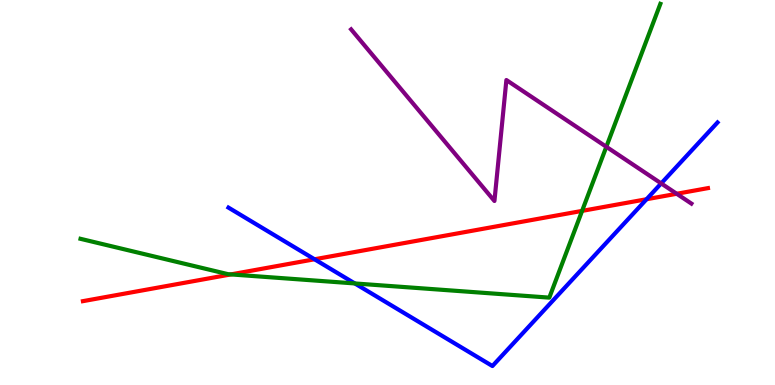[{'lines': ['blue', 'red'], 'intersections': [{'x': 4.06, 'y': 3.27}, {'x': 8.34, 'y': 4.83}]}, {'lines': ['green', 'red'], 'intersections': [{'x': 2.98, 'y': 2.87}, {'x': 7.51, 'y': 4.52}]}, {'lines': ['purple', 'red'], 'intersections': [{'x': 8.73, 'y': 4.97}]}, {'lines': ['blue', 'green'], 'intersections': [{'x': 4.58, 'y': 2.64}]}, {'lines': ['blue', 'purple'], 'intersections': [{'x': 8.53, 'y': 5.24}]}, {'lines': ['green', 'purple'], 'intersections': [{'x': 7.82, 'y': 6.19}]}]